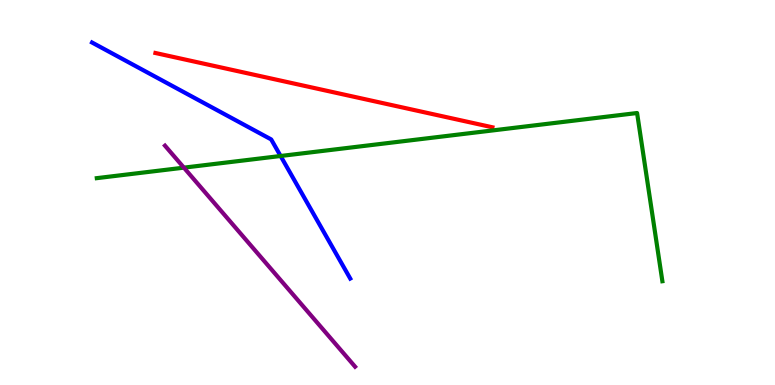[{'lines': ['blue', 'red'], 'intersections': []}, {'lines': ['green', 'red'], 'intersections': []}, {'lines': ['purple', 'red'], 'intersections': []}, {'lines': ['blue', 'green'], 'intersections': [{'x': 3.62, 'y': 5.95}]}, {'lines': ['blue', 'purple'], 'intersections': []}, {'lines': ['green', 'purple'], 'intersections': [{'x': 2.37, 'y': 5.65}]}]